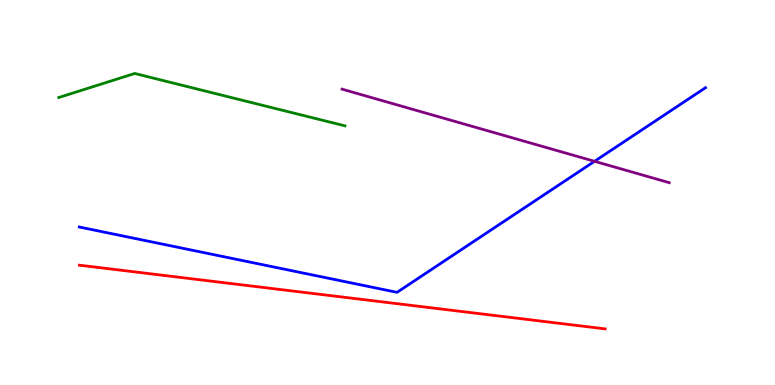[{'lines': ['blue', 'red'], 'intersections': []}, {'lines': ['green', 'red'], 'intersections': []}, {'lines': ['purple', 'red'], 'intersections': []}, {'lines': ['blue', 'green'], 'intersections': []}, {'lines': ['blue', 'purple'], 'intersections': [{'x': 7.67, 'y': 5.81}]}, {'lines': ['green', 'purple'], 'intersections': []}]